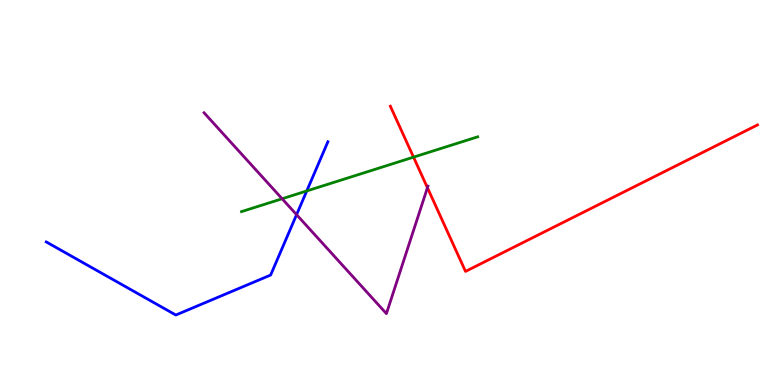[{'lines': ['blue', 'red'], 'intersections': []}, {'lines': ['green', 'red'], 'intersections': [{'x': 5.34, 'y': 5.92}]}, {'lines': ['purple', 'red'], 'intersections': [{'x': 5.52, 'y': 5.12}]}, {'lines': ['blue', 'green'], 'intersections': [{'x': 3.96, 'y': 5.04}]}, {'lines': ['blue', 'purple'], 'intersections': [{'x': 3.83, 'y': 4.42}]}, {'lines': ['green', 'purple'], 'intersections': [{'x': 3.64, 'y': 4.84}]}]